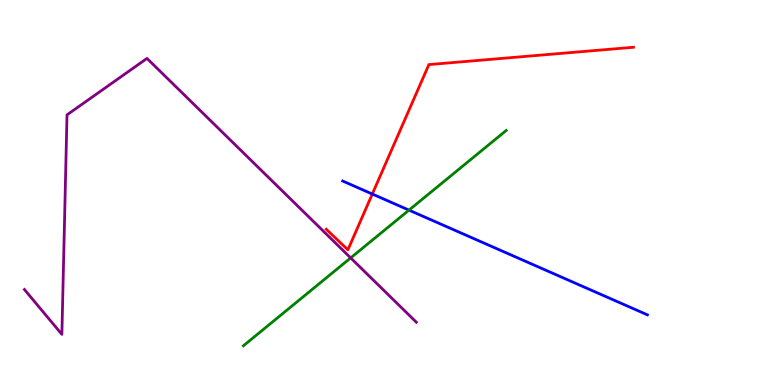[{'lines': ['blue', 'red'], 'intersections': [{'x': 4.8, 'y': 4.96}]}, {'lines': ['green', 'red'], 'intersections': []}, {'lines': ['purple', 'red'], 'intersections': []}, {'lines': ['blue', 'green'], 'intersections': [{'x': 5.28, 'y': 4.54}]}, {'lines': ['blue', 'purple'], 'intersections': []}, {'lines': ['green', 'purple'], 'intersections': [{'x': 4.52, 'y': 3.3}]}]